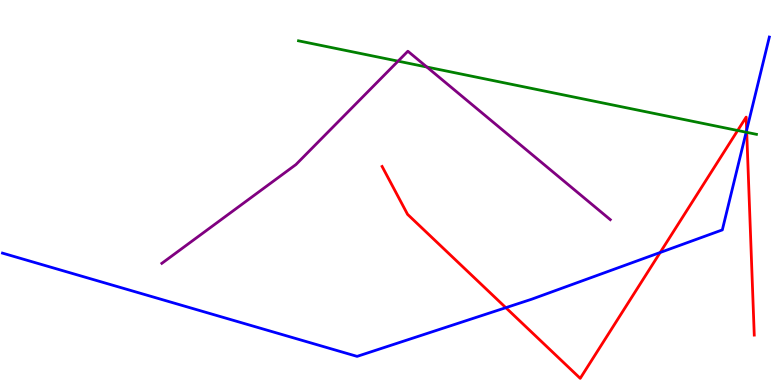[{'lines': ['blue', 'red'], 'intersections': [{'x': 6.53, 'y': 2.01}, {'x': 8.52, 'y': 3.44}, {'x': 9.63, 'y': 6.62}]}, {'lines': ['green', 'red'], 'intersections': [{'x': 9.52, 'y': 6.61}, {'x': 9.64, 'y': 6.56}]}, {'lines': ['purple', 'red'], 'intersections': []}, {'lines': ['blue', 'green'], 'intersections': [{'x': 9.63, 'y': 6.57}]}, {'lines': ['blue', 'purple'], 'intersections': []}, {'lines': ['green', 'purple'], 'intersections': [{'x': 5.14, 'y': 8.41}, {'x': 5.51, 'y': 8.26}]}]